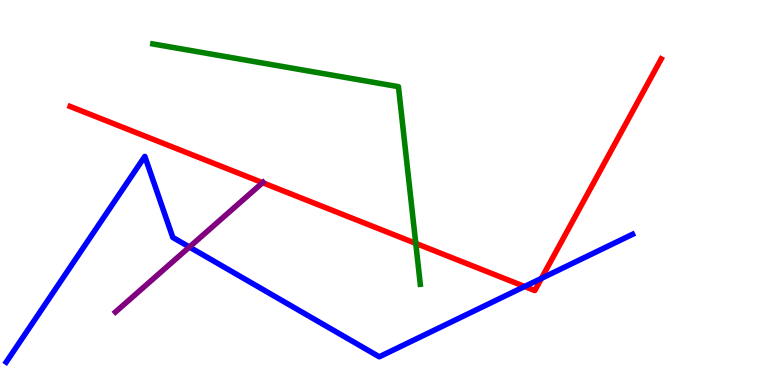[{'lines': ['blue', 'red'], 'intersections': [{'x': 6.77, 'y': 2.56}, {'x': 6.99, 'y': 2.77}]}, {'lines': ['green', 'red'], 'intersections': [{'x': 5.36, 'y': 3.68}]}, {'lines': ['purple', 'red'], 'intersections': [{'x': 3.39, 'y': 5.25}]}, {'lines': ['blue', 'green'], 'intersections': []}, {'lines': ['blue', 'purple'], 'intersections': [{'x': 2.44, 'y': 3.58}]}, {'lines': ['green', 'purple'], 'intersections': []}]